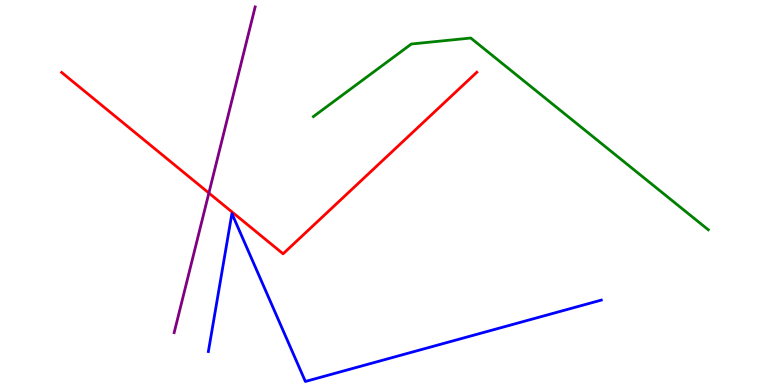[{'lines': ['blue', 'red'], 'intersections': []}, {'lines': ['green', 'red'], 'intersections': []}, {'lines': ['purple', 'red'], 'intersections': [{'x': 2.7, 'y': 4.99}]}, {'lines': ['blue', 'green'], 'intersections': []}, {'lines': ['blue', 'purple'], 'intersections': []}, {'lines': ['green', 'purple'], 'intersections': []}]